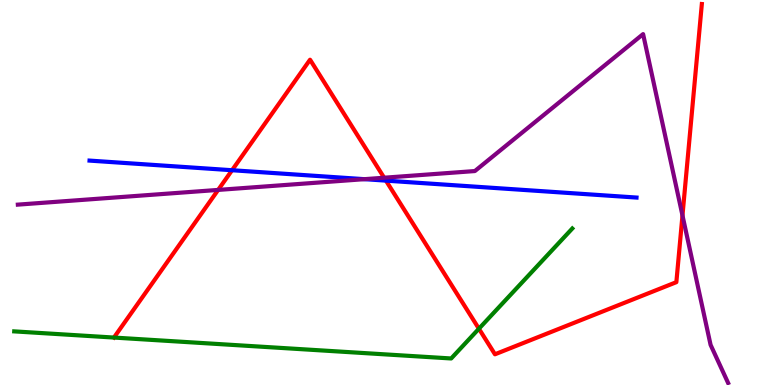[{'lines': ['blue', 'red'], 'intersections': [{'x': 2.99, 'y': 5.58}, {'x': 4.98, 'y': 5.31}]}, {'lines': ['green', 'red'], 'intersections': [{'x': 6.18, 'y': 1.46}]}, {'lines': ['purple', 'red'], 'intersections': [{'x': 2.81, 'y': 5.07}, {'x': 4.96, 'y': 5.38}, {'x': 8.81, 'y': 4.4}]}, {'lines': ['blue', 'green'], 'intersections': []}, {'lines': ['blue', 'purple'], 'intersections': [{'x': 4.7, 'y': 5.35}]}, {'lines': ['green', 'purple'], 'intersections': []}]